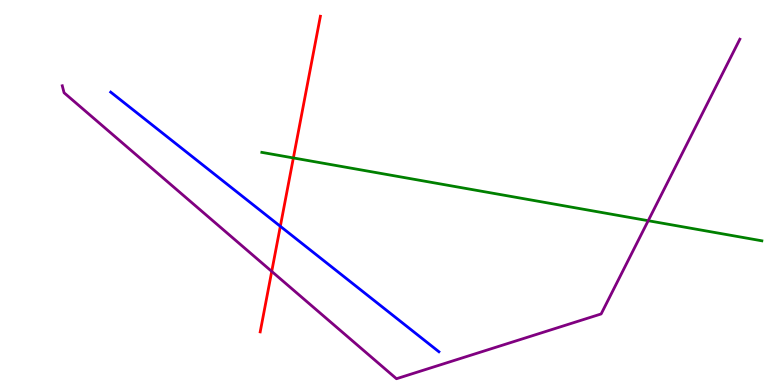[{'lines': ['blue', 'red'], 'intersections': [{'x': 3.62, 'y': 4.12}]}, {'lines': ['green', 'red'], 'intersections': [{'x': 3.79, 'y': 5.9}]}, {'lines': ['purple', 'red'], 'intersections': [{'x': 3.51, 'y': 2.95}]}, {'lines': ['blue', 'green'], 'intersections': []}, {'lines': ['blue', 'purple'], 'intersections': []}, {'lines': ['green', 'purple'], 'intersections': [{'x': 8.36, 'y': 4.27}]}]